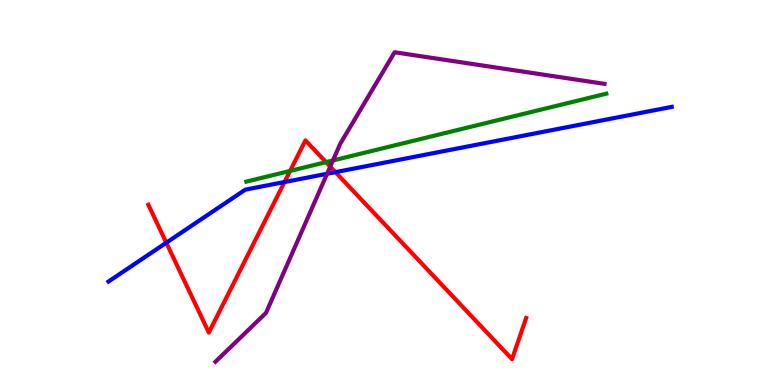[{'lines': ['blue', 'red'], 'intersections': [{'x': 2.15, 'y': 3.7}, {'x': 3.67, 'y': 5.27}, {'x': 4.33, 'y': 5.53}]}, {'lines': ['green', 'red'], 'intersections': [{'x': 3.74, 'y': 5.56}, {'x': 4.21, 'y': 5.79}]}, {'lines': ['purple', 'red'], 'intersections': [{'x': 4.26, 'y': 5.67}]}, {'lines': ['blue', 'green'], 'intersections': []}, {'lines': ['blue', 'purple'], 'intersections': [{'x': 4.22, 'y': 5.49}]}, {'lines': ['green', 'purple'], 'intersections': [{'x': 4.3, 'y': 5.83}]}]